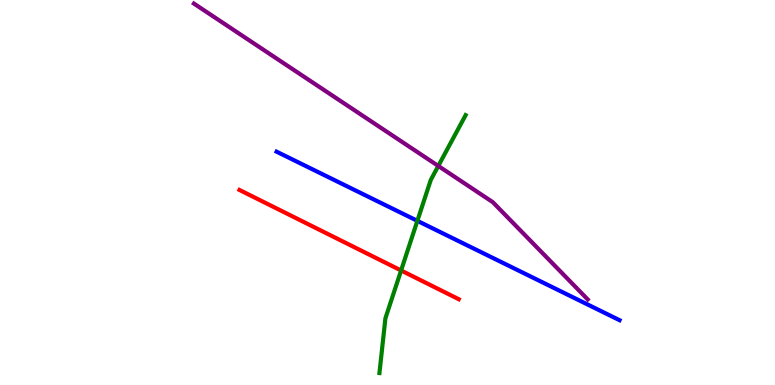[{'lines': ['blue', 'red'], 'intersections': []}, {'lines': ['green', 'red'], 'intersections': [{'x': 5.18, 'y': 2.97}]}, {'lines': ['purple', 'red'], 'intersections': []}, {'lines': ['blue', 'green'], 'intersections': [{'x': 5.39, 'y': 4.26}]}, {'lines': ['blue', 'purple'], 'intersections': []}, {'lines': ['green', 'purple'], 'intersections': [{'x': 5.66, 'y': 5.69}]}]